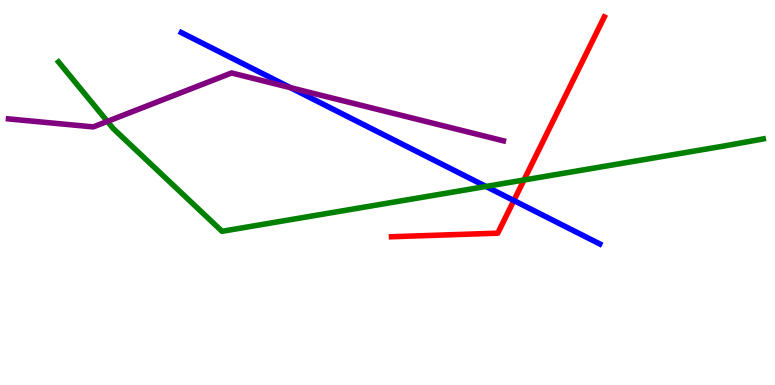[{'lines': ['blue', 'red'], 'intersections': [{'x': 6.63, 'y': 4.79}]}, {'lines': ['green', 'red'], 'intersections': [{'x': 6.76, 'y': 5.32}]}, {'lines': ['purple', 'red'], 'intersections': []}, {'lines': ['blue', 'green'], 'intersections': [{'x': 6.27, 'y': 5.16}]}, {'lines': ['blue', 'purple'], 'intersections': [{'x': 3.75, 'y': 7.72}]}, {'lines': ['green', 'purple'], 'intersections': [{'x': 1.39, 'y': 6.85}]}]